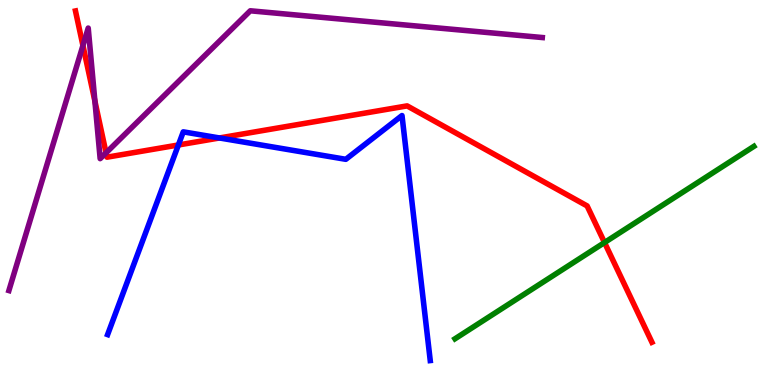[{'lines': ['blue', 'red'], 'intersections': [{'x': 2.3, 'y': 6.23}, {'x': 2.83, 'y': 6.42}]}, {'lines': ['green', 'red'], 'intersections': [{'x': 7.8, 'y': 3.7}]}, {'lines': ['purple', 'red'], 'intersections': [{'x': 1.07, 'y': 8.82}, {'x': 1.22, 'y': 7.37}, {'x': 1.37, 'y': 6.03}]}, {'lines': ['blue', 'green'], 'intersections': []}, {'lines': ['blue', 'purple'], 'intersections': []}, {'lines': ['green', 'purple'], 'intersections': []}]